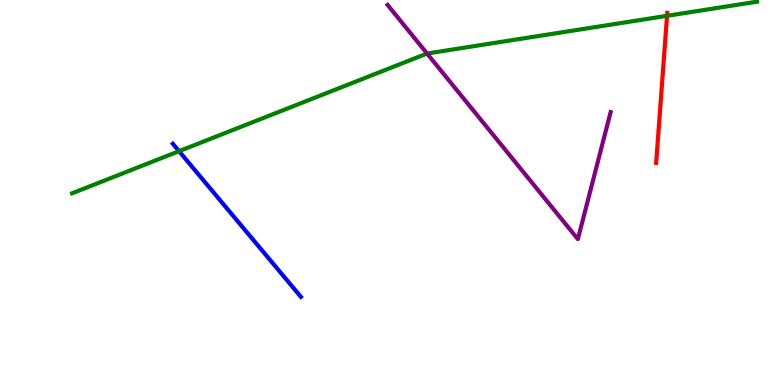[{'lines': ['blue', 'red'], 'intersections': []}, {'lines': ['green', 'red'], 'intersections': [{'x': 8.61, 'y': 9.59}]}, {'lines': ['purple', 'red'], 'intersections': []}, {'lines': ['blue', 'green'], 'intersections': [{'x': 2.31, 'y': 6.07}]}, {'lines': ['blue', 'purple'], 'intersections': []}, {'lines': ['green', 'purple'], 'intersections': [{'x': 5.51, 'y': 8.61}]}]